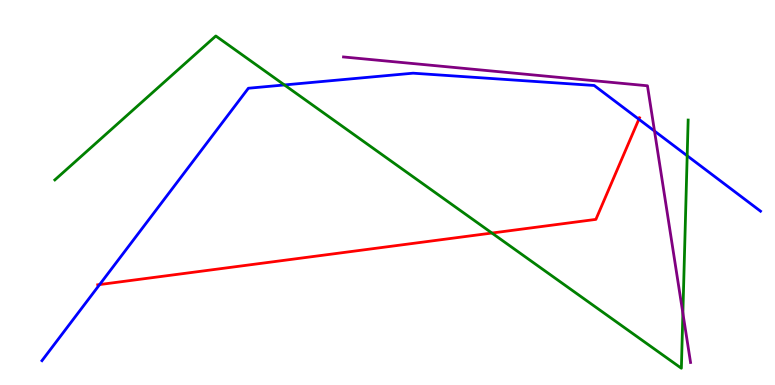[{'lines': ['blue', 'red'], 'intersections': [{'x': 1.29, 'y': 2.61}, {'x': 8.24, 'y': 6.9}]}, {'lines': ['green', 'red'], 'intersections': [{'x': 6.35, 'y': 3.95}]}, {'lines': ['purple', 'red'], 'intersections': []}, {'lines': ['blue', 'green'], 'intersections': [{'x': 3.67, 'y': 7.79}, {'x': 8.87, 'y': 5.95}]}, {'lines': ['blue', 'purple'], 'intersections': [{'x': 8.45, 'y': 6.6}]}, {'lines': ['green', 'purple'], 'intersections': [{'x': 8.81, 'y': 1.87}]}]